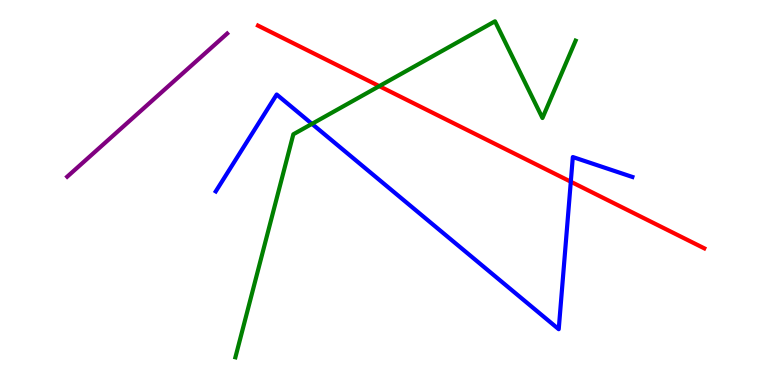[{'lines': ['blue', 'red'], 'intersections': [{'x': 7.37, 'y': 5.28}]}, {'lines': ['green', 'red'], 'intersections': [{'x': 4.89, 'y': 7.76}]}, {'lines': ['purple', 'red'], 'intersections': []}, {'lines': ['blue', 'green'], 'intersections': [{'x': 4.03, 'y': 6.78}]}, {'lines': ['blue', 'purple'], 'intersections': []}, {'lines': ['green', 'purple'], 'intersections': []}]